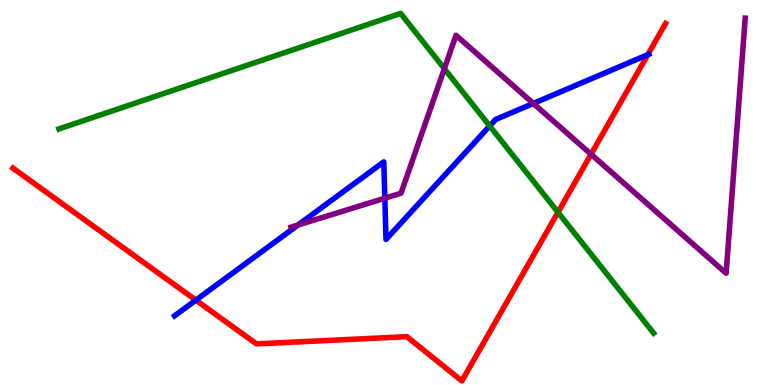[{'lines': ['blue', 'red'], 'intersections': [{'x': 2.53, 'y': 2.2}, {'x': 8.36, 'y': 8.58}]}, {'lines': ['green', 'red'], 'intersections': [{'x': 7.2, 'y': 4.49}]}, {'lines': ['purple', 'red'], 'intersections': [{'x': 7.63, 'y': 5.99}]}, {'lines': ['blue', 'green'], 'intersections': [{'x': 6.32, 'y': 6.73}]}, {'lines': ['blue', 'purple'], 'intersections': [{'x': 3.84, 'y': 4.15}, {'x': 4.97, 'y': 4.85}, {'x': 6.88, 'y': 7.31}]}, {'lines': ['green', 'purple'], 'intersections': [{'x': 5.73, 'y': 8.22}]}]